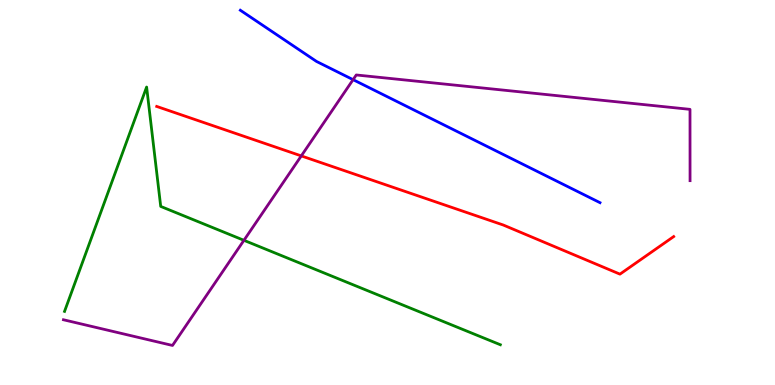[{'lines': ['blue', 'red'], 'intersections': []}, {'lines': ['green', 'red'], 'intersections': []}, {'lines': ['purple', 'red'], 'intersections': [{'x': 3.89, 'y': 5.95}]}, {'lines': ['blue', 'green'], 'intersections': []}, {'lines': ['blue', 'purple'], 'intersections': [{'x': 4.56, 'y': 7.93}]}, {'lines': ['green', 'purple'], 'intersections': [{'x': 3.15, 'y': 3.76}]}]